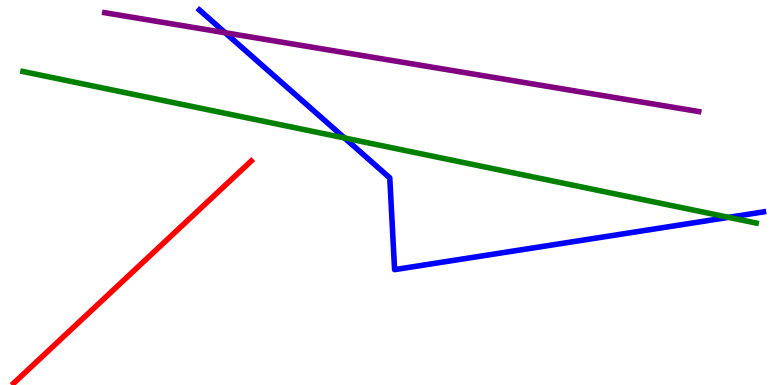[{'lines': ['blue', 'red'], 'intersections': []}, {'lines': ['green', 'red'], 'intersections': []}, {'lines': ['purple', 'red'], 'intersections': []}, {'lines': ['blue', 'green'], 'intersections': [{'x': 4.45, 'y': 6.42}, {'x': 9.4, 'y': 4.35}]}, {'lines': ['blue', 'purple'], 'intersections': [{'x': 2.91, 'y': 9.15}]}, {'lines': ['green', 'purple'], 'intersections': []}]